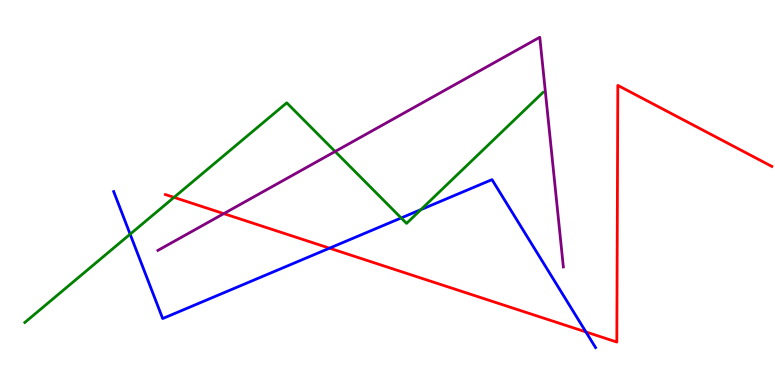[{'lines': ['blue', 'red'], 'intersections': [{'x': 4.25, 'y': 3.55}, {'x': 7.56, 'y': 1.38}]}, {'lines': ['green', 'red'], 'intersections': [{'x': 2.25, 'y': 4.87}]}, {'lines': ['purple', 'red'], 'intersections': [{'x': 2.89, 'y': 4.45}]}, {'lines': ['blue', 'green'], 'intersections': [{'x': 1.68, 'y': 3.92}, {'x': 5.18, 'y': 4.34}, {'x': 5.43, 'y': 4.56}]}, {'lines': ['blue', 'purple'], 'intersections': []}, {'lines': ['green', 'purple'], 'intersections': [{'x': 4.32, 'y': 6.07}]}]